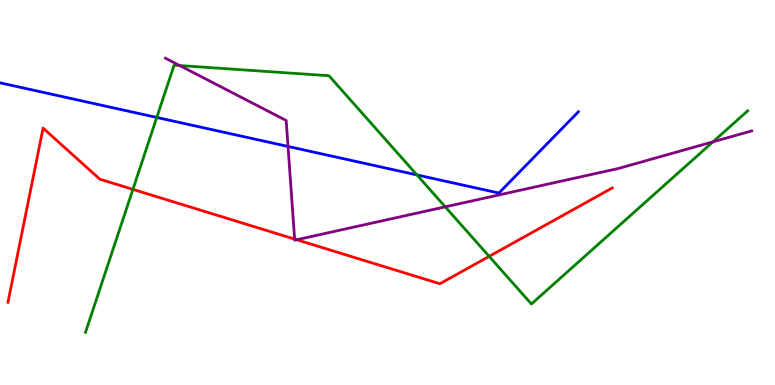[{'lines': ['blue', 'red'], 'intersections': []}, {'lines': ['green', 'red'], 'intersections': [{'x': 1.71, 'y': 5.08}, {'x': 6.31, 'y': 3.34}]}, {'lines': ['purple', 'red'], 'intersections': [{'x': 3.8, 'y': 3.79}, {'x': 3.83, 'y': 3.77}]}, {'lines': ['blue', 'green'], 'intersections': [{'x': 2.02, 'y': 6.95}, {'x': 5.38, 'y': 5.46}]}, {'lines': ['blue', 'purple'], 'intersections': [{'x': 3.72, 'y': 6.2}]}, {'lines': ['green', 'purple'], 'intersections': [{'x': 2.32, 'y': 8.3}, {'x': 5.75, 'y': 4.63}, {'x': 9.2, 'y': 6.32}]}]